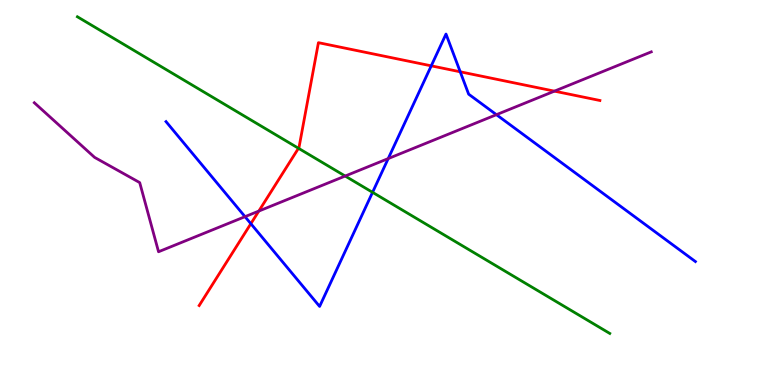[{'lines': ['blue', 'red'], 'intersections': [{'x': 3.24, 'y': 4.19}, {'x': 5.56, 'y': 8.29}, {'x': 5.94, 'y': 8.14}]}, {'lines': ['green', 'red'], 'intersections': [{'x': 3.85, 'y': 6.15}]}, {'lines': ['purple', 'red'], 'intersections': [{'x': 3.34, 'y': 4.52}, {'x': 7.15, 'y': 7.63}]}, {'lines': ['blue', 'green'], 'intersections': [{'x': 4.81, 'y': 5.0}]}, {'lines': ['blue', 'purple'], 'intersections': [{'x': 3.16, 'y': 4.37}, {'x': 5.01, 'y': 5.88}, {'x': 6.41, 'y': 7.02}]}, {'lines': ['green', 'purple'], 'intersections': [{'x': 4.45, 'y': 5.43}]}]